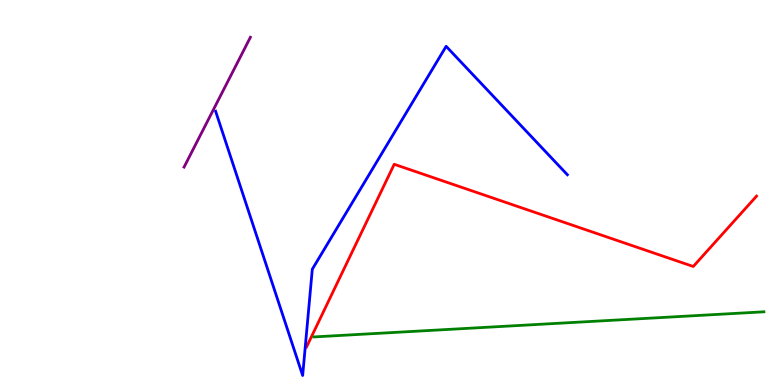[{'lines': ['blue', 'red'], 'intersections': []}, {'lines': ['green', 'red'], 'intersections': []}, {'lines': ['purple', 'red'], 'intersections': []}, {'lines': ['blue', 'green'], 'intersections': []}, {'lines': ['blue', 'purple'], 'intersections': []}, {'lines': ['green', 'purple'], 'intersections': []}]